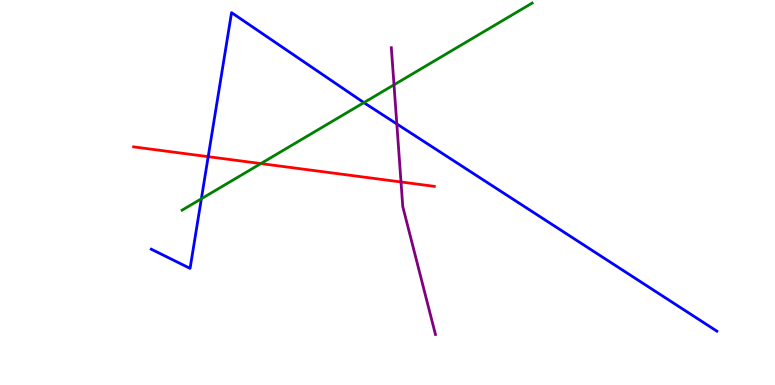[{'lines': ['blue', 'red'], 'intersections': [{'x': 2.69, 'y': 5.93}]}, {'lines': ['green', 'red'], 'intersections': [{'x': 3.37, 'y': 5.75}]}, {'lines': ['purple', 'red'], 'intersections': [{'x': 5.17, 'y': 5.27}]}, {'lines': ['blue', 'green'], 'intersections': [{'x': 2.6, 'y': 4.84}, {'x': 4.7, 'y': 7.33}]}, {'lines': ['blue', 'purple'], 'intersections': [{'x': 5.12, 'y': 6.78}]}, {'lines': ['green', 'purple'], 'intersections': [{'x': 5.08, 'y': 7.8}]}]